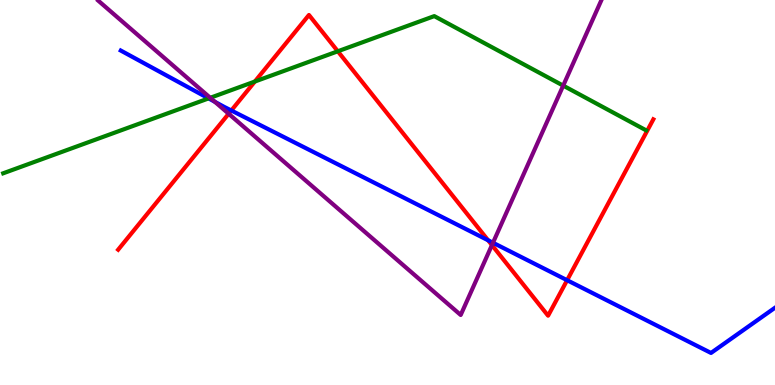[{'lines': ['blue', 'red'], 'intersections': [{'x': 2.98, 'y': 7.13}, {'x': 6.3, 'y': 3.76}, {'x': 7.32, 'y': 2.72}]}, {'lines': ['green', 'red'], 'intersections': [{'x': 3.29, 'y': 7.88}, {'x': 4.36, 'y': 8.67}]}, {'lines': ['purple', 'red'], 'intersections': [{'x': 2.95, 'y': 7.05}, {'x': 6.35, 'y': 3.63}]}, {'lines': ['blue', 'green'], 'intersections': [{'x': 2.69, 'y': 7.44}]}, {'lines': ['blue', 'purple'], 'intersections': [{'x': 2.77, 'y': 7.36}, {'x': 6.36, 'y': 3.69}]}, {'lines': ['green', 'purple'], 'intersections': [{'x': 2.71, 'y': 7.46}, {'x': 7.27, 'y': 7.78}]}]